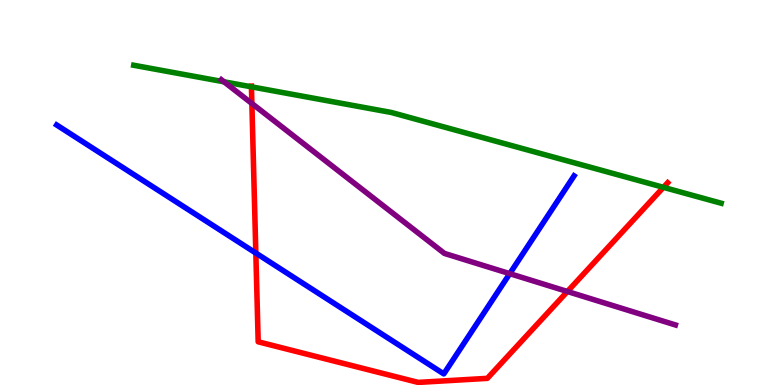[{'lines': ['blue', 'red'], 'intersections': [{'x': 3.3, 'y': 3.43}]}, {'lines': ['green', 'red'], 'intersections': [{'x': 3.24, 'y': 7.74}, {'x': 8.56, 'y': 5.13}]}, {'lines': ['purple', 'red'], 'intersections': [{'x': 3.25, 'y': 7.31}, {'x': 7.32, 'y': 2.43}]}, {'lines': ['blue', 'green'], 'intersections': []}, {'lines': ['blue', 'purple'], 'intersections': [{'x': 6.58, 'y': 2.89}]}, {'lines': ['green', 'purple'], 'intersections': [{'x': 2.89, 'y': 7.88}]}]